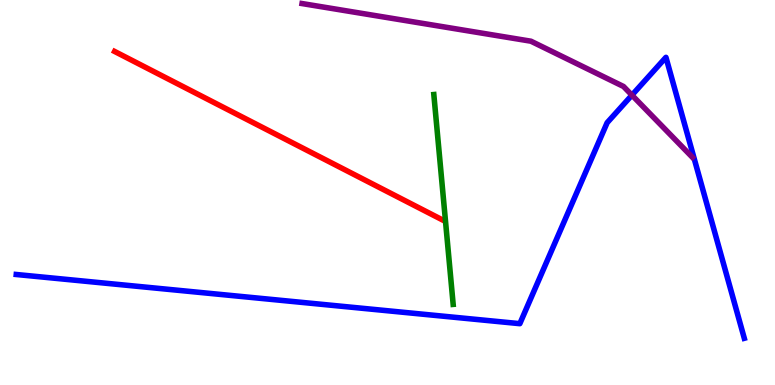[{'lines': ['blue', 'red'], 'intersections': []}, {'lines': ['green', 'red'], 'intersections': []}, {'lines': ['purple', 'red'], 'intersections': []}, {'lines': ['blue', 'green'], 'intersections': []}, {'lines': ['blue', 'purple'], 'intersections': [{'x': 8.15, 'y': 7.53}]}, {'lines': ['green', 'purple'], 'intersections': []}]